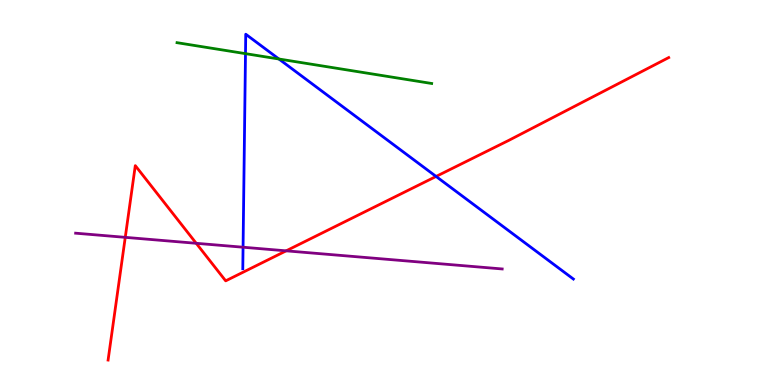[{'lines': ['blue', 'red'], 'intersections': [{'x': 5.63, 'y': 5.42}]}, {'lines': ['green', 'red'], 'intersections': []}, {'lines': ['purple', 'red'], 'intersections': [{'x': 1.62, 'y': 3.84}, {'x': 2.53, 'y': 3.68}, {'x': 3.69, 'y': 3.48}]}, {'lines': ['blue', 'green'], 'intersections': [{'x': 3.17, 'y': 8.61}, {'x': 3.6, 'y': 8.47}]}, {'lines': ['blue', 'purple'], 'intersections': [{'x': 3.14, 'y': 3.58}]}, {'lines': ['green', 'purple'], 'intersections': []}]